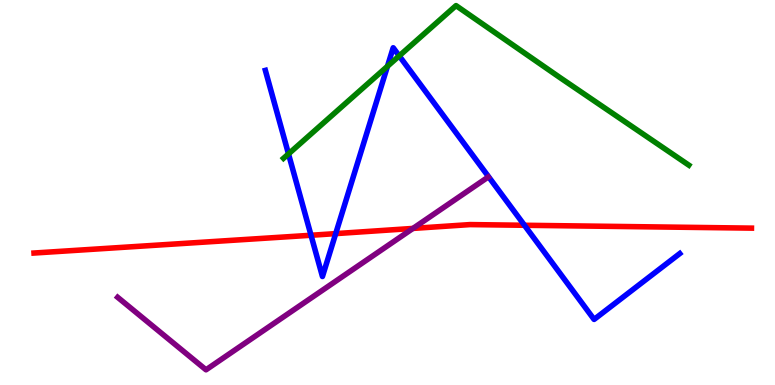[{'lines': ['blue', 'red'], 'intersections': [{'x': 4.01, 'y': 3.89}, {'x': 4.33, 'y': 3.93}, {'x': 6.77, 'y': 4.15}]}, {'lines': ['green', 'red'], 'intersections': []}, {'lines': ['purple', 'red'], 'intersections': [{'x': 5.33, 'y': 4.07}]}, {'lines': ['blue', 'green'], 'intersections': [{'x': 3.72, 'y': 6.0}, {'x': 5.0, 'y': 8.28}, {'x': 5.15, 'y': 8.55}]}, {'lines': ['blue', 'purple'], 'intersections': []}, {'lines': ['green', 'purple'], 'intersections': []}]